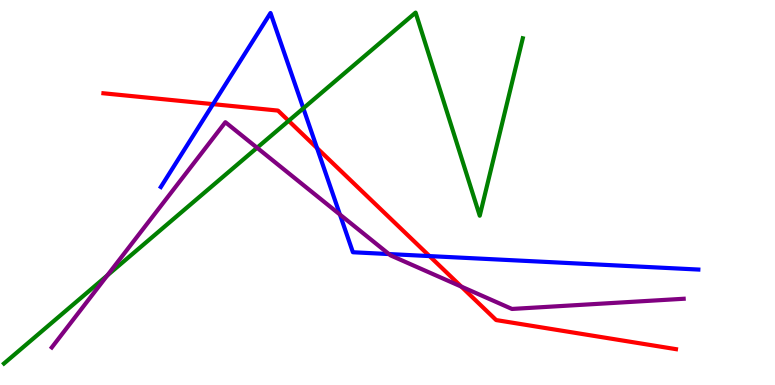[{'lines': ['blue', 'red'], 'intersections': [{'x': 2.75, 'y': 7.29}, {'x': 4.09, 'y': 6.15}, {'x': 5.54, 'y': 3.35}]}, {'lines': ['green', 'red'], 'intersections': [{'x': 3.72, 'y': 6.86}]}, {'lines': ['purple', 'red'], 'intersections': [{'x': 5.95, 'y': 2.56}]}, {'lines': ['blue', 'green'], 'intersections': [{'x': 3.91, 'y': 7.19}]}, {'lines': ['blue', 'purple'], 'intersections': [{'x': 4.39, 'y': 4.43}, {'x': 5.02, 'y': 3.4}]}, {'lines': ['green', 'purple'], 'intersections': [{'x': 1.38, 'y': 2.85}, {'x': 3.32, 'y': 6.16}]}]